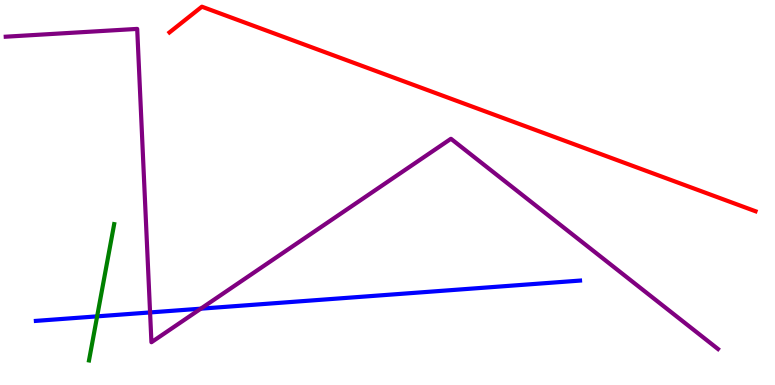[{'lines': ['blue', 'red'], 'intersections': []}, {'lines': ['green', 'red'], 'intersections': []}, {'lines': ['purple', 'red'], 'intersections': []}, {'lines': ['blue', 'green'], 'intersections': [{'x': 1.25, 'y': 1.78}]}, {'lines': ['blue', 'purple'], 'intersections': [{'x': 1.94, 'y': 1.88}, {'x': 2.59, 'y': 1.98}]}, {'lines': ['green', 'purple'], 'intersections': []}]